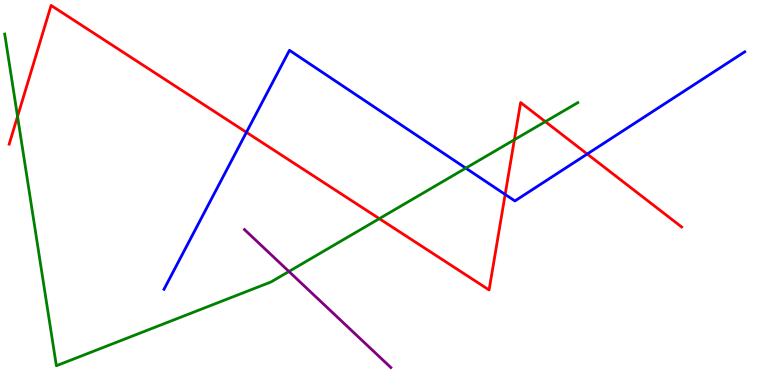[{'lines': ['blue', 'red'], 'intersections': [{'x': 3.18, 'y': 6.56}, {'x': 6.52, 'y': 4.95}, {'x': 7.58, 'y': 6.0}]}, {'lines': ['green', 'red'], 'intersections': [{'x': 0.226, 'y': 6.97}, {'x': 4.89, 'y': 4.32}, {'x': 6.64, 'y': 6.37}, {'x': 7.04, 'y': 6.84}]}, {'lines': ['purple', 'red'], 'intersections': []}, {'lines': ['blue', 'green'], 'intersections': [{'x': 6.01, 'y': 5.63}]}, {'lines': ['blue', 'purple'], 'intersections': []}, {'lines': ['green', 'purple'], 'intersections': [{'x': 3.73, 'y': 2.95}]}]